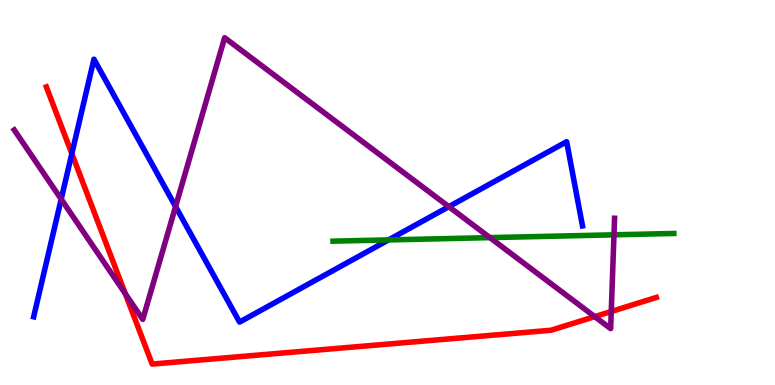[{'lines': ['blue', 'red'], 'intersections': [{'x': 0.927, 'y': 6.01}]}, {'lines': ['green', 'red'], 'intersections': []}, {'lines': ['purple', 'red'], 'intersections': [{'x': 1.62, 'y': 2.37}, {'x': 7.67, 'y': 1.78}, {'x': 7.89, 'y': 1.91}]}, {'lines': ['blue', 'green'], 'intersections': [{'x': 5.01, 'y': 3.77}]}, {'lines': ['blue', 'purple'], 'intersections': [{'x': 0.79, 'y': 4.83}, {'x': 2.27, 'y': 4.64}, {'x': 5.79, 'y': 4.63}]}, {'lines': ['green', 'purple'], 'intersections': [{'x': 6.32, 'y': 3.83}, {'x': 7.92, 'y': 3.9}]}]